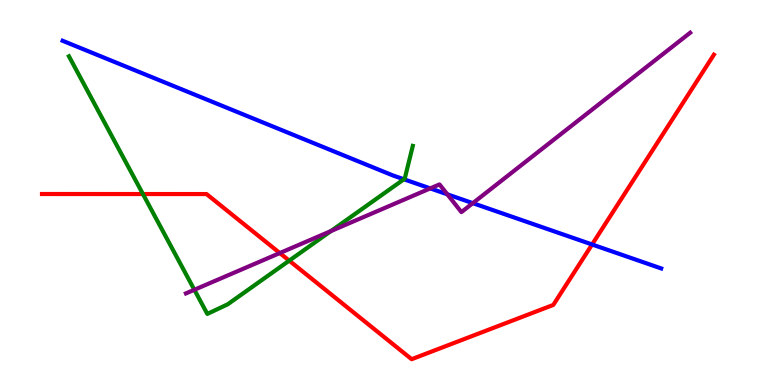[{'lines': ['blue', 'red'], 'intersections': [{'x': 7.64, 'y': 3.65}]}, {'lines': ['green', 'red'], 'intersections': [{'x': 1.84, 'y': 4.96}, {'x': 3.73, 'y': 3.23}]}, {'lines': ['purple', 'red'], 'intersections': [{'x': 3.61, 'y': 3.43}]}, {'lines': ['blue', 'green'], 'intersections': [{'x': 5.21, 'y': 5.34}]}, {'lines': ['blue', 'purple'], 'intersections': [{'x': 5.55, 'y': 5.11}, {'x': 5.77, 'y': 4.95}, {'x': 6.1, 'y': 4.72}]}, {'lines': ['green', 'purple'], 'intersections': [{'x': 2.51, 'y': 2.47}, {'x': 4.27, 'y': 4.0}]}]